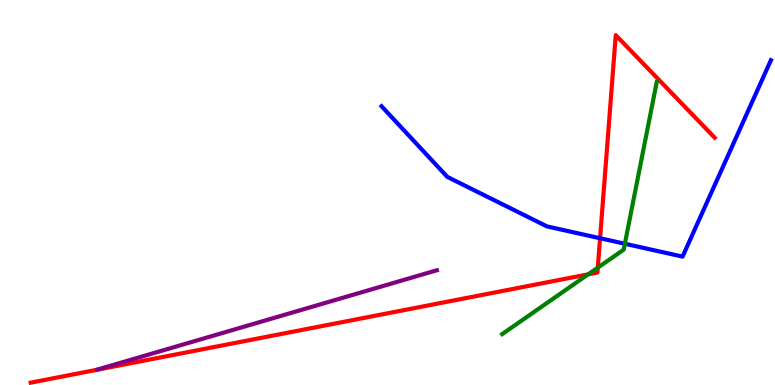[{'lines': ['blue', 'red'], 'intersections': [{'x': 7.74, 'y': 3.81}]}, {'lines': ['green', 'red'], 'intersections': [{'x': 7.59, 'y': 2.87}, {'x': 7.71, 'y': 3.05}]}, {'lines': ['purple', 'red'], 'intersections': []}, {'lines': ['blue', 'green'], 'intersections': [{'x': 8.06, 'y': 3.67}]}, {'lines': ['blue', 'purple'], 'intersections': []}, {'lines': ['green', 'purple'], 'intersections': []}]